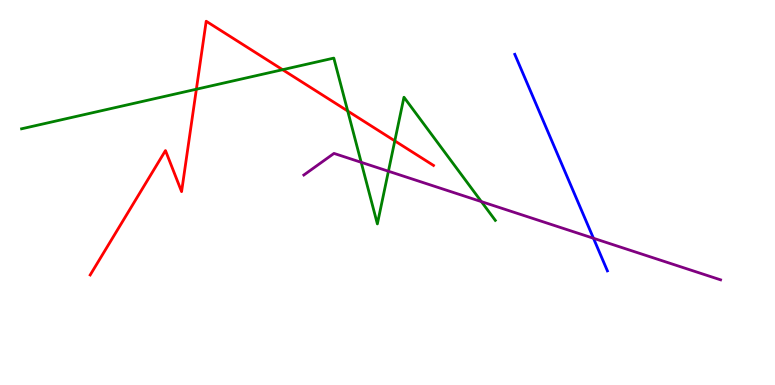[{'lines': ['blue', 'red'], 'intersections': []}, {'lines': ['green', 'red'], 'intersections': [{'x': 2.53, 'y': 7.68}, {'x': 3.65, 'y': 8.19}, {'x': 4.49, 'y': 7.12}, {'x': 5.09, 'y': 6.34}]}, {'lines': ['purple', 'red'], 'intersections': []}, {'lines': ['blue', 'green'], 'intersections': []}, {'lines': ['blue', 'purple'], 'intersections': [{'x': 7.66, 'y': 3.81}]}, {'lines': ['green', 'purple'], 'intersections': [{'x': 4.66, 'y': 5.78}, {'x': 5.01, 'y': 5.55}, {'x': 6.21, 'y': 4.76}]}]